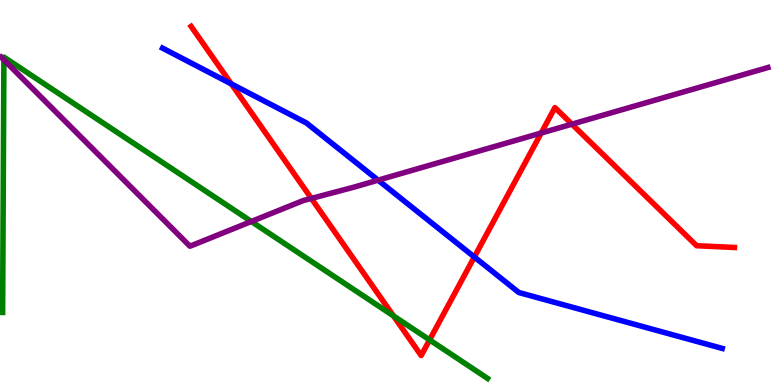[{'lines': ['blue', 'red'], 'intersections': [{'x': 2.98, 'y': 7.82}, {'x': 6.12, 'y': 3.33}]}, {'lines': ['green', 'red'], 'intersections': [{'x': 5.08, 'y': 1.79}, {'x': 5.54, 'y': 1.17}]}, {'lines': ['purple', 'red'], 'intersections': [{'x': 4.02, 'y': 4.85}, {'x': 6.98, 'y': 6.54}, {'x': 7.38, 'y': 6.77}]}, {'lines': ['blue', 'green'], 'intersections': []}, {'lines': ['blue', 'purple'], 'intersections': [{'x': 4.88, 'y': 5.32}]}, {'lines': ['green', 'purple'], 'intersections': [{'x': 0.0502, 'y': 8.44}, {'x': 3.24, 'y': 4.25}]}]